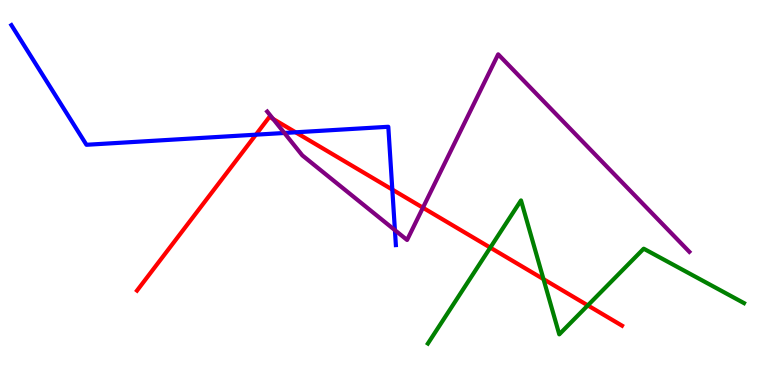[{'lines': ['blue', 'red'], 'intersections': [{'x': 3.3, 'y': 6.5}, {'x': 3.81, 'y': 6.56}, {'x': 5.06, 'y': 5.08}]}, {'lines': ['green', 'red'], 'intersections': [{'x': 6.33, 'y': 3.57}, {'x': 7.01, 'y': 2.75}, {'x': 7.58, 'y': 2.07}]}, {'lines': ['purple', 'red'], 'intersections': [{'x': 3.52, 'y': 6.91}, {'x': 5.46, 'y': 4.61}]}, {'lines': ['blue', 'green'], 'intersections': []}, {'lines': ['blue', 'purple'], 'intersections': [{'x': 3.67, 'y': 6.55}, {'x': 5.1, 'y': 4.02}]}, {'lines': ['green', 'purple'], 'intersections': []}]